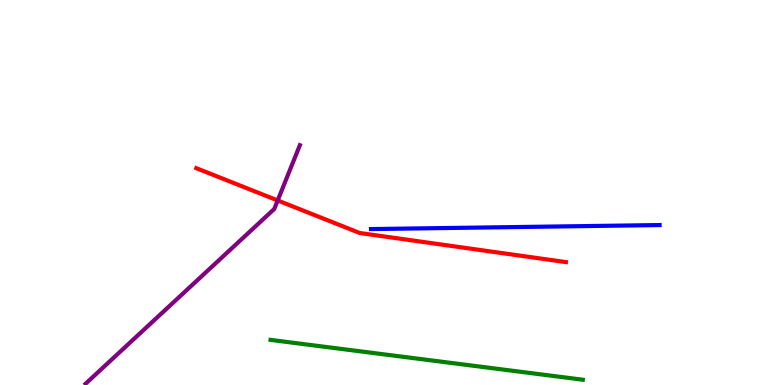[{'lines': ['blue', 'red'], 'intersections': []}, {'lines': ['green', 'red'], 'intersections': []}, {'lines': ['purple', 'red'], 'intersections': [{'x': 3.58, 'y': 4.79}]}, {'lines': ['blue', 'green'], 'intersections': []}, {'lines': ['blue', 'purple'], 'intersections': []}, {'lines': ['green', 'purple'], 'intersections': []}]